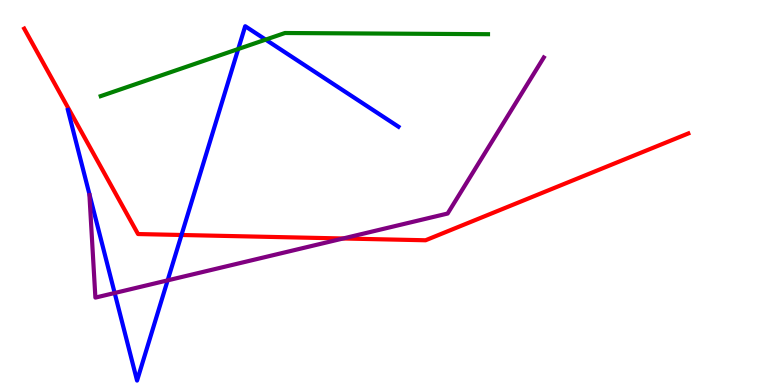[{'lines': ['blue', 'red'], 'intersections': [{'x': 2.34, 'y': 3.9}]}, {'lines': ['green', 'red'], 'intersections': []}, {'lines': ['purple', 'red'], 'intersections': [{'x': 4.43, 'y': 3.81}]}, {'lines': ['blue', 'green'], 'intersections': [{'x': 3.07, 'y': 8.73}, {'x': 3.43, 'y': 8.97}]}, {'lines': ['blue', 'purple'], 'intersections': [{'x': 1.48, 'y': 2.39}, {'x': 2.16, 'y': 2.72}]}, {'lines': ['green', 'purple'], 'intersections': []}]